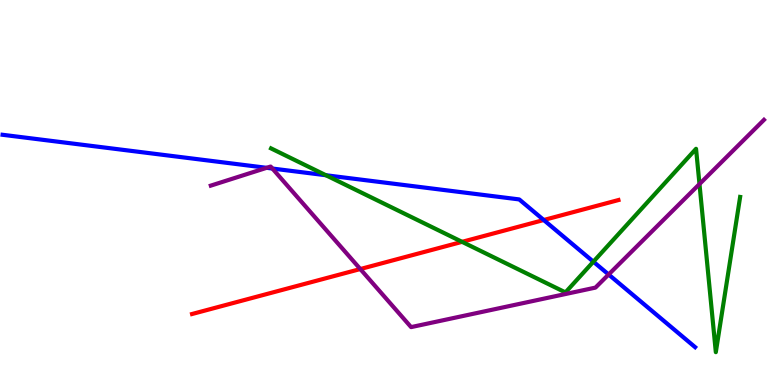[{'lines': ['blue', 'red'], 'intersections': [{'x': 7.02, 'y': 4.29}]}, {'lines': ['green', 'red'], 'intersections': [{'x': 5.96, 'y': 3.72}]}, {'lines': ['purple', 'red'], 'intersections': [{'x': 4.65, 'y': 3.01}]}, {'lines': ['blue', 'green'], 'intersections': [{'x': 4.21, 'y': 5.45}, {'x': 7.66, 'y': 3.2}]}, {'lines': ['blue', 'purple'], 'intersections': [{'x': 3.44, 'y': 5.64}, {'x': 3.51, 'y': 5.62}, {'x': 7.85, 'y': 2.87}]}, {'lines': ['green', 'purple'], 'intersections': [{'x': 9.03, 'y': 5.22}]}]